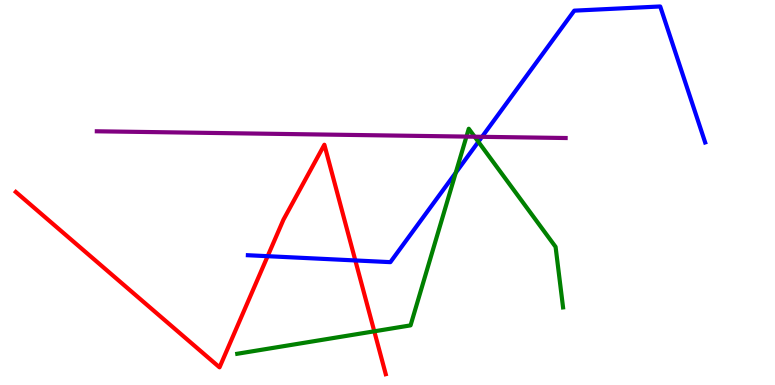[{'lines': ['blue', 'red'], 'intersections': [{'x': 3.45, 'y': 3.35}, {'x': 4.58, 'y': 3.24}]}, {'lines': ['green', 'red'], 'intersections': [{'x': 4.83, 'y': 1.39}]}, {'lines': ['purple', 'red'], 'intersections': []}, {'lines': ['blue', 'green'], 'intersections': [{'x': 5.88, 'y': 5.51}, {'x': 6.17, 'y': 6.32}]}, {'lines': ['blue', 'purple'], 'intersections': [{'x': 6.22, 'y': 6.45}]}, {'lines': ['green', 'purple'], 'intersections': [{'x': 6.02, 'y': 6.45}, {'x': 6.12, 'y': 6.45}]}]